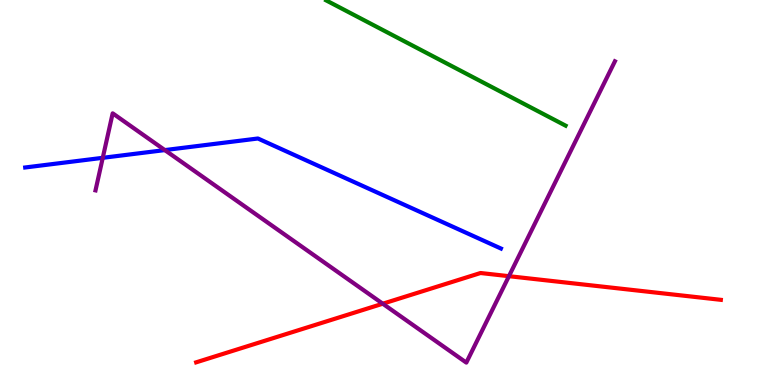[{'lines': ['blue', 'red'], 'intersections': []}, {'lines': ['green', 'red'], 'intersections': []}, {'lines': ['purple', 'red'], 'intersections': [{'x': 4.94, 'y': 2.11}, {'x': 6.57, 'y': 2.83}]}, {'lines': ['blue', 'green'], 'intersections': []}, {'lines': ['blue', 'purple'], 'intersections': [{'x': 1.33, 'y': 5.9}, {'x': 2.13, 'y': 6.1}]}, {'lines': ['green', 'purple'], 'intersections': []}]